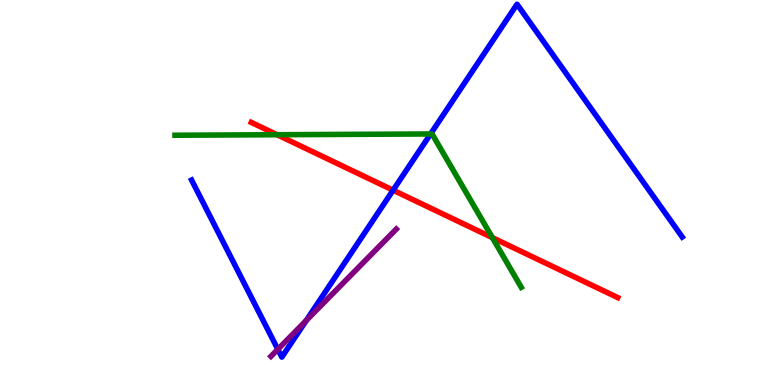[{'lines': ['blue', 'red'], 'intersections': [{'x': 5.07, 'y': 5.06}]}, {'lines': ['green', 'red'], 'intersections': [{'x': 3.58, 'y': 6.5}, {'x': 6.35, 'y': 3.83}]}, {'lines': ['purple', 'red'], 'intersections': []}, {'lines': ['blue', 'green'], 'intersections': [{'x': 5.56, 'y': 6.52}]}, {'lines': ['blue', 'purple'], 'intersections': [{'x': 3.58, 'y': 0.926}, {'x': 3.95, 'y': 1.68}]}, {'lines': ['green', 'purple'], 'intersections': []}]